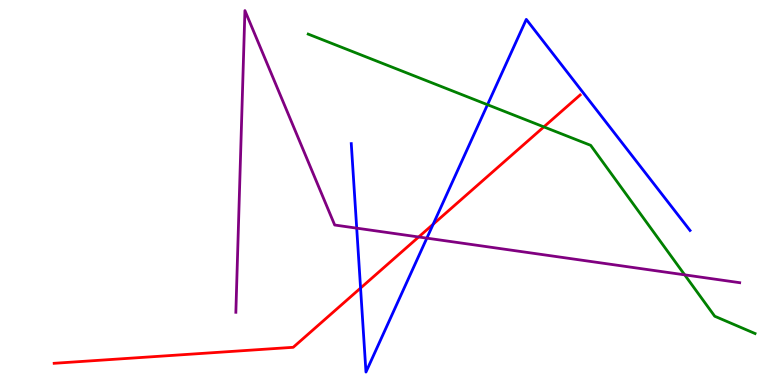[{'lines': ['blue', 'red'], 'intersections': [{'x': 4.65, 'y': 2.52}, {'x': 5.59, 'y': 4.18}]}, {'lines': ['green', 'red'], 'intersections': [{'x': 7.02, 'y': 6.7}]}, {'lines': ['purple', 'red'], 'intersections': [{'x': 5.4, 'y': 3.84}]}, {'lines': ['blue', 'green'], 'intersections': [{'x': 6.29, 'y': 7.28}]}, {'lines': ['blue', 'purple'], 'intersections': [{'x': 4.6, 'y': 4.07}, {'x': 5.51, 'y': 3.81}]}, {'lines': ['green', 'purple'], 'intersections': [{'x': 8.83, 'y': 2.86}]}]